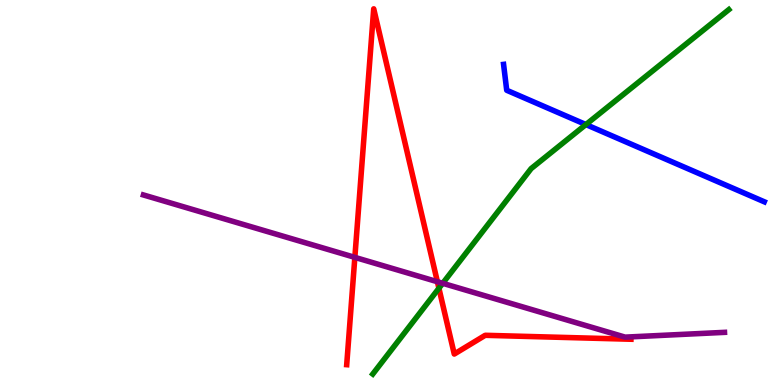[{'lines': ['blue', 'red'], 'intersections': []}, {'lines': ['green', 'red'], 'intersections': [{'x': 5.66, 'y': 2.51}]}, {'lines': ['purple', 'red'], 'intersections': [{'x': 4.58, 'y': 3.32}, {'x': 5.64, 'y': 2.68}]}, {'lines': ['blue', 'green'], 'intersections': [{'x': 7.56, 'y': 6.76}]}, {'lines': ['blue', 'purple'], 'intersections': []}, {'lines': ['green', 'purple'], 'intersections': [{'x': 5.71, 'y': 2.64}]}]